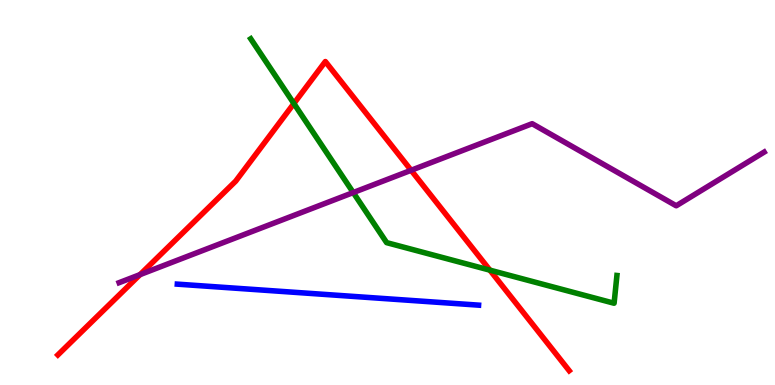[{'lines': ['blue', 'red'], 'intersections': []}, {'lines': ['green', 'red'], 'intersections': [{'x': 3.79, 'y': 7.31}, {'x': 6.32, 'y': 2.98}]}, {'lines': ['purple', 'red'], 'intersections': [{'x': 1.81, 'y': 2.87}, {'x': 5.3, 'y': 5.58}]}, {'lines': ['blue', 'green'], 'intersections': []}, {'lines': ['blue', 'purple'], 'intersections': []}, {'lines': ['green', 'purple'], 'intersections': [{'x': 4.56, 'y': 5.0}]}]